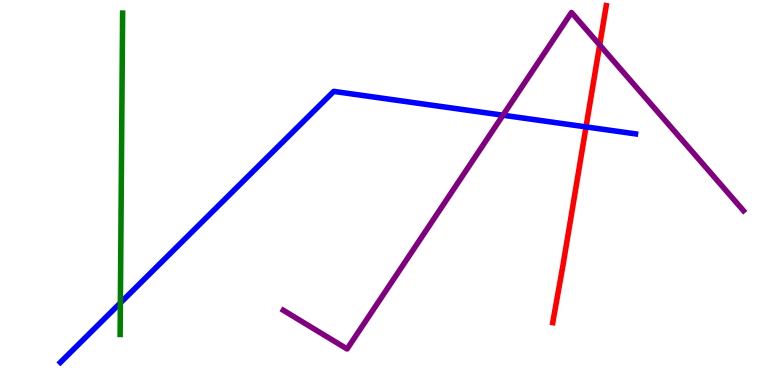[{'lines': ['blue', 'red'], 'intersections': [{'x': 7.56, 'y': 6.7}]}, {'lines': ['green', 'red'], 'intersections': []}, {'lines': ['purple', 'red'], 'intersections': [{'x': 7.74, 'y': 8.83}]}, {'lines': ['blue', 'green'], 'intersections': [{'x': 1.55, 'y': 2.13}]}, {'lines': ['blue', 'purple'], 'intersections': [{'x': 6.49, 'y': 7.01}]}, {'lines': ['green', 'purple'], 'intersections': []}]